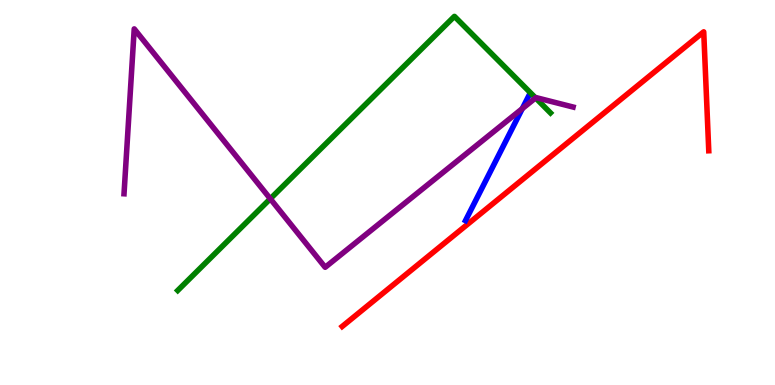[{'lines': ['blue', 'red'], 'intersections': []}, {'lines': ['green', 'red'], 'intersections': []}, {'lines': ['purple', 'red'], 'intersections': []}, {'lines': ['blue', 'green'], 'intersections': []}, {'lines': ['blue', 'purple'], 'intersections': [{'x': 6.74, 'y': 7.18}]}, {'lines': ['green', 'purple'], 'intersections': [{'x': 3.49, 'y': 4.84}, {'x': 6.91, 'y': 7.46}]}]